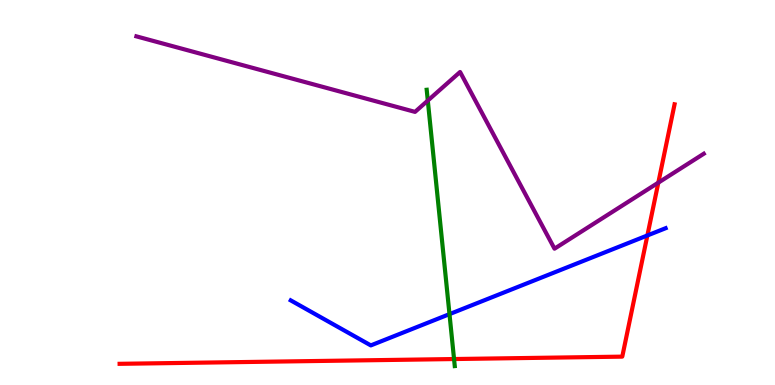[{'lines': ['blue', 'red'], 'intersections': [{'x': 8.35, 'y': 3.88}]}, {'lines': ['green', 'red'], 'intersections': [{'x': 5.86, 'y': 0.674}]}, {'lines': ['purple', 'red'], 'intersections': [{'x': 8.49, 'y': 5.26}]}, {'lines': ['blue', 'green'], 'intersections': [{'x': 5.8, 'y': 1.84}]}, {'lines': ['blue', 'purple'], 'intersections': []}, {'lines': ['green', 'purple'], 'intersections': [{'x': 5.52, 'y': 7.39}]}]